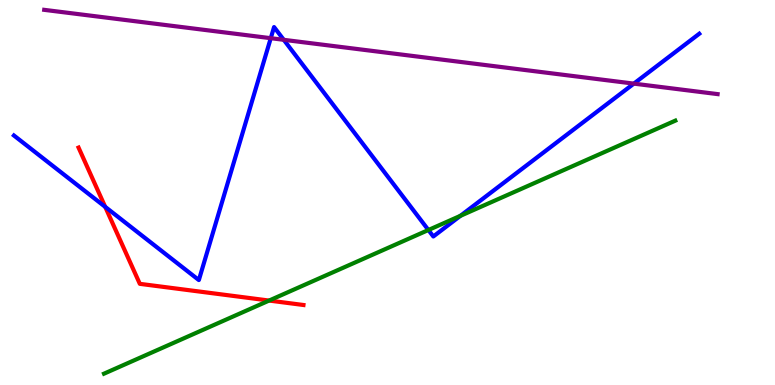[{'lines': ['blue', 'red'], 'intersections': [{'x': 1.36, 'y': 4.63}]}, {'lines': ['green', 'red'], 'intersections': [{'x': 3.47, 'y': 2.19}]}, {'lines': ['purple', 'red'], 'intersections': []}, {'lines': ['blue', 'green'], 'intersections': [{'x': 5.53, 'y': 4.03}, {'x': 5.94, 'y': 4.39}]}, {'lines': ['blue', 'purple'], 'intersections': [{'x': 3.49, 'y': 9.01}, {'x': 3.66, 'y': 8.97}, {'x': 8.18, 'y': 7.83}]}, {'lines': ['green', 'purple'], 'intersections': []}]